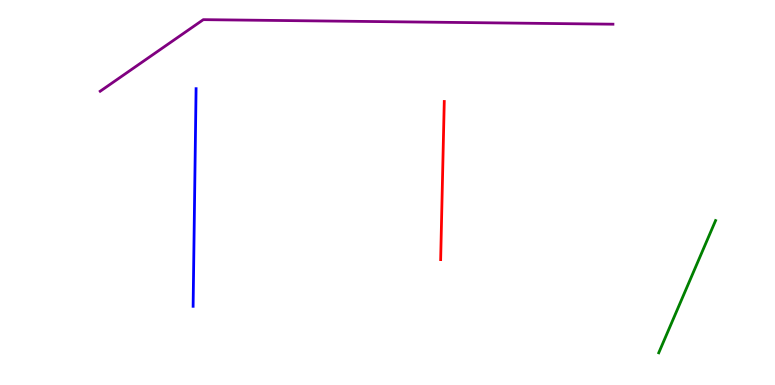[{'lines': ['blue', 'red'], 'intersections': []}, {'lines': ['green', 'red'], 'intersections': []}, {'lines': ['purple', 'red'], 'intersections': []}, {'lines': ['blue', 'green'], 'intersections': []}, {'lines': ['blue', 'purple'], 'intersections': []}, {'lines': ['green', 'purple'], 'intersections': []}]